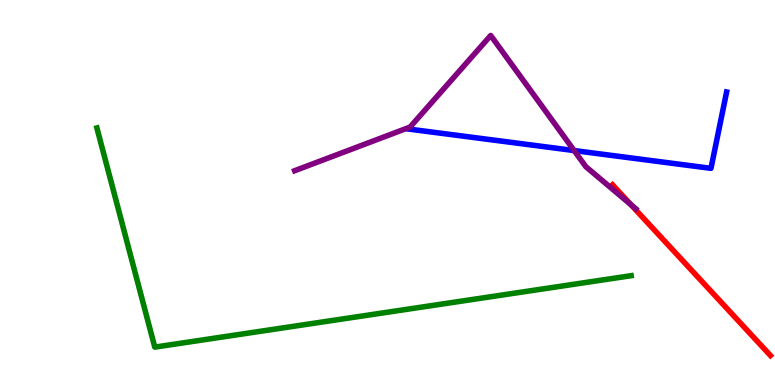[{'lines': ['blue', 'red'], 'intersections': []}, {'lines': ['green', 'red'], 'intersections': []}, {'lines': ['purple', 'red'], 'intersections': [{'x': 8.14, 'y': 4.69}]}, {'lines': ['blue', 'green'], 'intersections': []}, {'lines': ['blue', 'purple'], 'intersections': [{'x': 7.41, 'y': 6.09}]}, {'lines': ['green', 'purple'], 'intersections': []}]